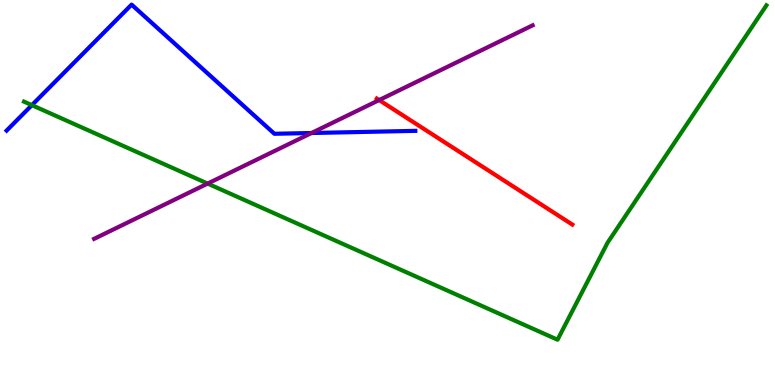[{'lines': ['blue', 'red'], 'intersections': []}, {'lines': ['green', 'red'], 'intersections': []}, {'lines': ['purple', 'red'], 'intersections': [{'x': 4.89, 'y': 7.4}]}, {'lines': ['blue', 'green'], 'intersections': [{'x': 0.411, 'y': 7.27}]}, {'lines': ['blue', 'purple'], 'intersections': [{'x': 4.02, 'y': 6.55}]}, {'lines': ['green', 'purple'], 'intersections': [{'x': 2.68, 'y': 5.23}]}]